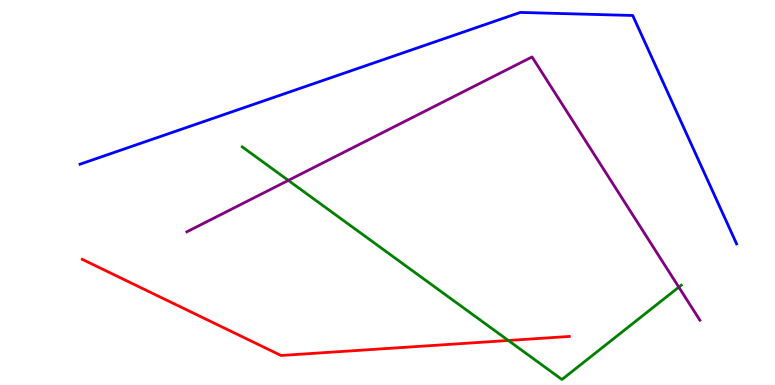[{'lines': ['blue', 'red'], 'intersections': []}, {'lines': ['green', 'red'], 'intersections': [{'x': 6.56, 'y': 1.16}]}, {'lines': ['purple', 'red'], 'intersections': []}, {'lines': ['blue', 'green'], 'intersections': []}, {'lines': ['blue', 'purple'], 'intersections': []}, {'lines': ['green', 'purple'], 'intersections': [{'x': 3.72, 'y': 5.31}, {'x': 8.76, 'y': 2.54}]}]